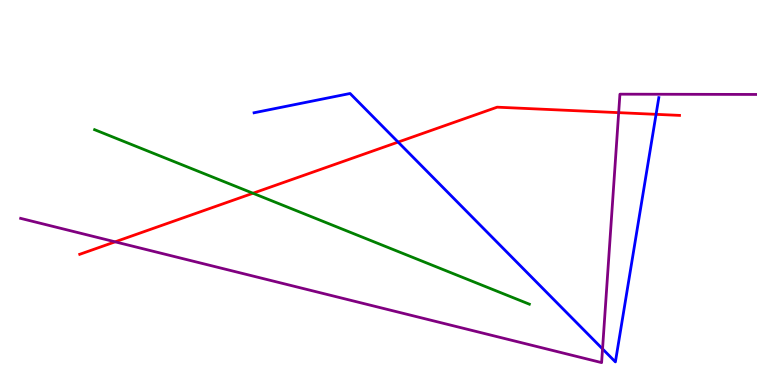[{'lines': ['blue', 'red'], 'intersections': [{'x': 5.14, 'y': 6.31}, {'x': 8.47, 'y': 7.03}]}, {'lines': ['green', 'red'], 'intersections': [{'x': 3.26, 'y': 4.98}]}, {'lines': ['purple', 'red'], 'intersections': [{'x': 1.49, 'y': 3.72}, {'x': 7.98, 'y': 7.07}]}, {'lines': ['blue', 'green'], 'intersections': []}, {'lines': ['blue', 'purple'], 'intersections': [{'x': 7.77, 'y': 0.938}]}, {'lines': ['green', 'purple'], 'intersections': []}]